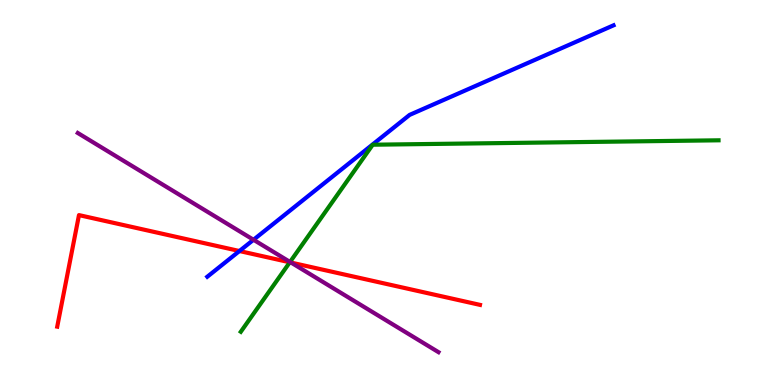[{'lines': ['blue', 'red'], 'intersections': [{'x': 3.09, 'y': 3.48}]}, {'lines': ['green', 'red'], 'intersections': [{'x': 3.74, 'y': 3.19}]}, {'lines': ['purple', 'red'], 'intersections': [{'x': 3.76, 'y': 3.18}]}, {'lines': ['blue', 'green'], 'intersections': []}, {'lines': ['blue', 'purple'], 'intersections': [{'x': 3.27, 'y': 3.77}]}, {'lines': ['green', 'purple'], 'intersections': [{'x': 3.74, 'y': 3.2}]}]